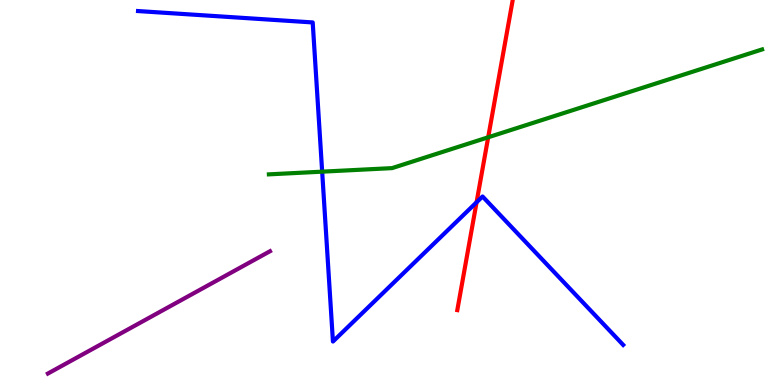[{'lines': ['blue', 'red'], 'intersections': [{'x': 6.15, 'y': 4.75}]}, {'lines': ['green', 'red'], 'intersections': [{'x': 6.3, 'y': 6.43}]}, {'lines': ['purple', 'red'], 'intersections': []}, {'lines': ['blue', 'green'], 'intersections': [{'x': 4.16, 'y': 5.54}]}, {'lines': ['blue', 'purple'], 'intersections': []}, {'lines': ['green', 'purple'], 'intersections': []}]